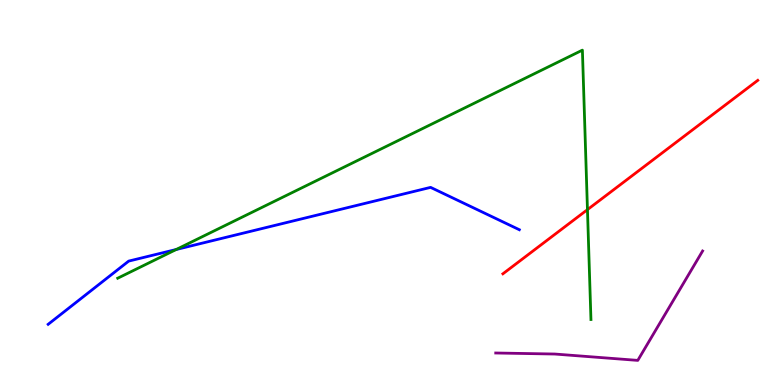[{'lines': ['blue', 'red'], 'intersections': []}, {'lines': ['green', 'red'], 'intersections': [{'x': 7.58, 'y': 4.56}]}, {'lines': ['purple', 'red'], 'intersections': []}, {'lines': ['blue', 'green'], 'intersections': [{'x': 2.27, 'y': 3.52}]}, {'lines': ['blue', 'purple'], 'intersections': []}, {'lines': ['green', 'purple'], 'intersections': []}]